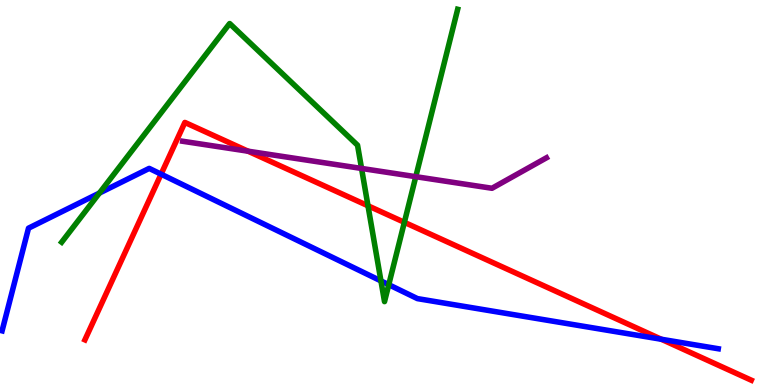[{'lines': ['blue', 'red'], 'intersections': [{'x': 2.08, 'y': 5.48}, {'x': 8.53, 'y': 1.19}]}, {'lines': ['green', 'red'], 'intersections': [{'x': 4.75, 'y': 4.66}, {'x': 5.22, 'y': 4.23}]}, {'lines': ['purple', 'red'], 'intersections': [{'x': 3.2, 'y': 6.07}]}, {'lines': ['blue', 'green'], 'intersections': [{'x': 1.28, 'y': 4.99}, {'x': 4.92, 'y': 2.7}, {'x': 5.02, 'y': 2.61}]}, {'lines': ['blue', 'purple'], 'intersections': []}, {'lines': ['green', 'purple'], 'intersections': [{'x': 4.67, 'y': 5.62}, {'x': 5.36, 'y': 5.41}]}]